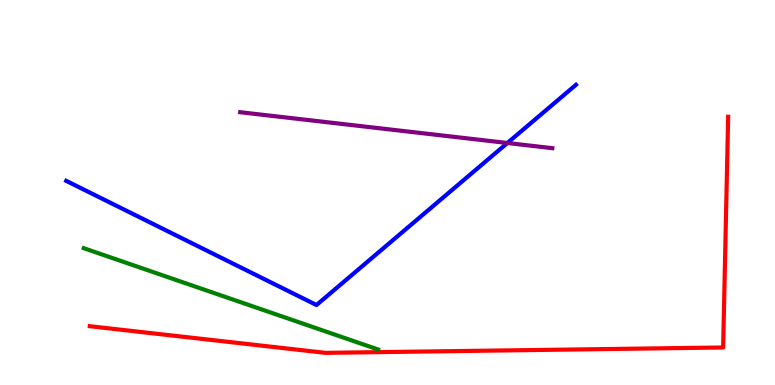[{'lines': ['blue', 'red'], 'intersections': []}, {'lines': ['green', 'red'], 'intersections': []}, {'lines': ['purple', 'red'], 'intersections': []}, {'lines': ['blue', 'green'], 'intersections': []}, {'lines': ['blue', 'purple'], 'intersections': [{'x': 6.55, 'y': 6.29}]}, {'lines': ['green', 'purple'], 'intersections': []}]